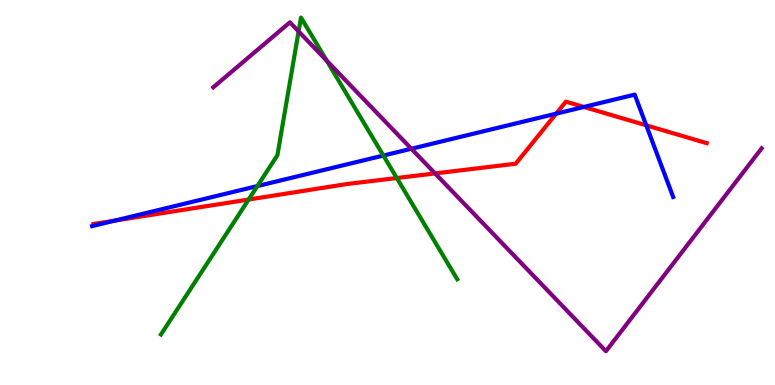[{'lines': ['blue', 'red'], 'intersections': [{'x': 1.48, 'y': 4.27}, {'x': 7.18, 'y': 7.05}, {'x': 7.53, 'y': 7.22}, {'x': 8.34, 'y': 6.74}]}, {'lines': ['green', 'red'], 'intersections': [{'x': 3.21, 'y': 4.82}, {'x': 5.12, 'y': 5.38}]}, {'lines': ['purple', 'red'], 'intersections': [{'x': 5.61, 'y': 5.5}]}, {'lines': ['blue', 'green'], 'intersections': [{'x': 3.32, 'y': 5.17}, {'x': 4.95, 'y': 5.96}]}, {'lines': ['blue', 'purple'], 'intersections': [{'x': 5.31, 'y': 6.14}]}, {'lines': ['green', 'purple'], 'intersections': [{'x': 3.85, 'y': 9.18}, {'x': 4.22, 'y': 8.42}]}]